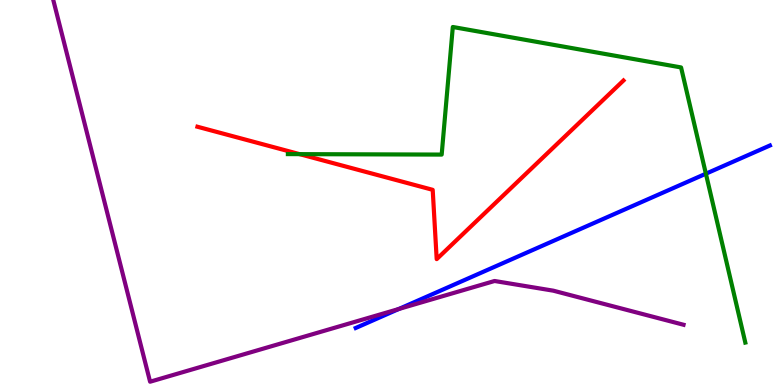[{'lines': ['blue', 'red'], 'intersections': []}, {'lines': ['green', 'red'], 'intersections': [{'x': 3.87, 'y': 6.0}]}, {'lines': ['purple', 'red'], 'intersections': []}, {'lines': ['blue', 'green'], 'intersections': [{'x': 9.11, 'y': 5.49}]}, {'lines': ['blue', 'purple'], 'intersections': [{'x': 5.15, 'y': 1.97}]}, {'lines': ['green', 'purple'], 'intersections': []}]